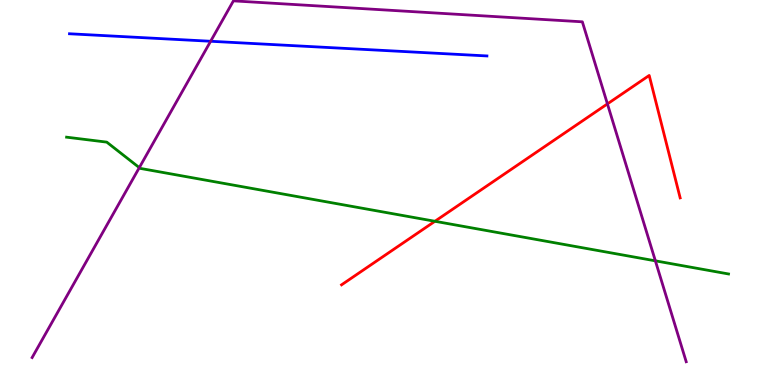[{'lines': ['blue', 'red'], 'intersections': []}, {'lines': ['green', 'red'], 'intersections': [{'x': 5.61, 'y': 4.25}]}, {'lines': ['purple', 'red'], 'intersections': [{'x': 7.84, 'y': 7.3}]}, {'lines': ['blue', 'green'], 'intersections': []}, {'lines': ['blue', 'purple'], 'intersections': [{'x': 2.72, 'y': 8.93}]}, {'lines': ['green', 'purple'], 'intersections': [{'x': 1.8, 'y': 5.65}, {'x': 8.46, 'y': 3.22}]}]